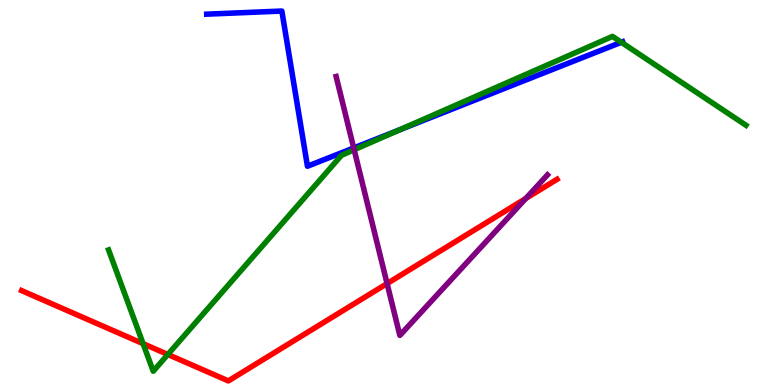[{'lines': ['blue', 'red'], 'intersections': []}, {'lines': ['green', 'red'], 'intersections': [{'x': 1.85, 'y': 1.07}, {'x': 2.17, 'y': 0.793}]}, {'lines': ['purple', 'red'], 'intersections': [{'x': 4.99, 'y': 2.63}, {'x': 6.78, 'y': 4.84}]}, {'lines': ['blue', 'green'], 'intersections': [{'x': 5.15, 'y': 6.62}, {'x': 8.02, 'y': 8.9}]}, {'lines': ['blue', 'purple'], 'intersections': [{'x': 4.56, 'y': 6.16}]}, {'lines': ['green', 'purple'], 'intersections': [{'x': 4.57, 'y': 6.11}]}]